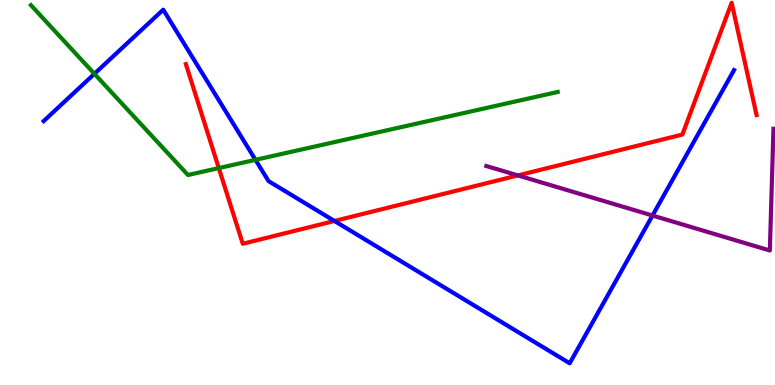[{'lines': ['blue', 'red'], 'intersections': [{'x': 4.32, 'y': 4.26}]}, {'lines': ['green', 'red'], 'intersections': [{'x': 2.82, 'y': 5.63}]}, {'lines': ['purple', 'red'], 'intersections': [{'x': 6.68, 'y': 5.44}]}, {'lines': ['blue', 'green'], 'intersections': [{'x': 1.22, 'y': 8.08}, {'x': 3.3, 'y': 5.85}]}, {'lines': ['blue', 'purple'], 'intersections': [{'x': 8.42, 'y': 4.4}]}, {'lines': ['green', 'purple'], 'intersections': []}]